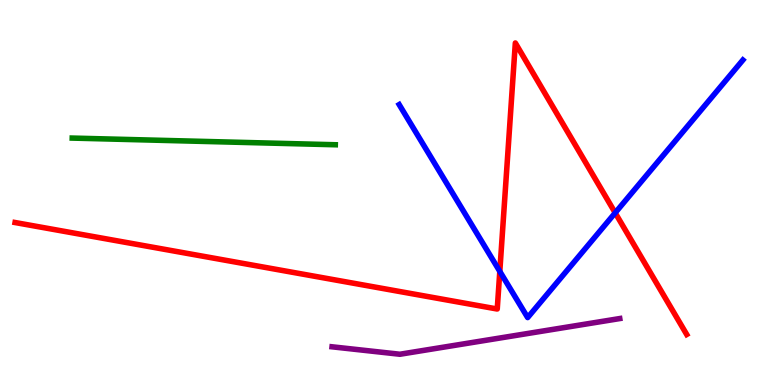[{'lines': ['blue', 'red'], 'intersections': [{'x': 6.45, 'y': 2.95}, {'x': 7.94, 'y': 4.47}]}, {'lines': ['green', 'red'], 'intersections': []}, {'lines': ['purple', 'red'], 'intersections': []}, {'lines': ['blue', 'green'], 'intersections': []}, {'lines': ['blue', 'purple'], 'intersections': []}, {'lines': ['green', 'purple'], 'intersections': []}]